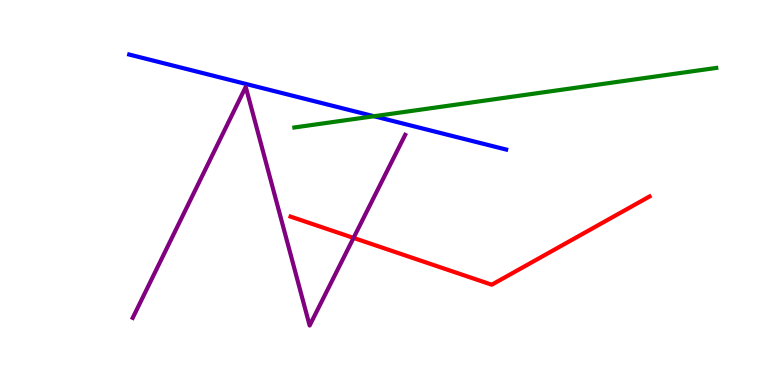[{'lines': ['blue', 'red'], 'intersections': []}, {'lines': ['green', 'red'], 'intersections': []}, {'lines': ['purple', 'red'], 'intersections': [{'x': 4.56, 'y': 3.82}]}, {'lines': ['blue', 'green'], 'intersections': [{'x': 4.83, 'y': 6.98}]}, {'lines': ['blue', 'purple'], 'intersections': []}, {'lines': ['green', 'purple'], 'intersections': []}]